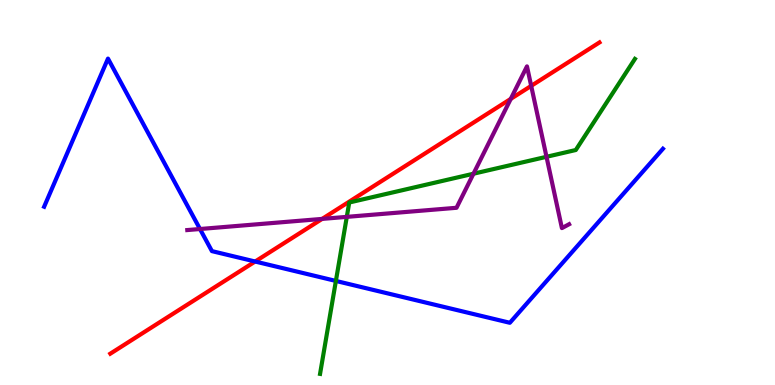[{'lines': ['blue', 'red'], 'intersections': [{'x': 3.29, 'y': 3.21}]}, {'lines': ['green', 'red'], 'intersections': []}, {'lines': ['purple', 'red'], 'intersections': [{'x': 4.16, 'y': 4.31}, {'x': 6.59, 'y': 7.43}, {'x': 6.85, 'y': 7.77}]}, {'lines': ['blue', 'green'], 'intersections': [{'x': 4.33, 'y': 2.7}]}, {'lines': ['blue', 'purple'], 'intersections': [{'x': 2.58, 'y': 4.05}]}, {'lines': ['green', 'purple'], 'intersections': [{'x': 4.47, 'y': 4.37}, {'x': 6.11, 'y': 5.49}, {'x': 7.05, 'y': 5.93}]}]